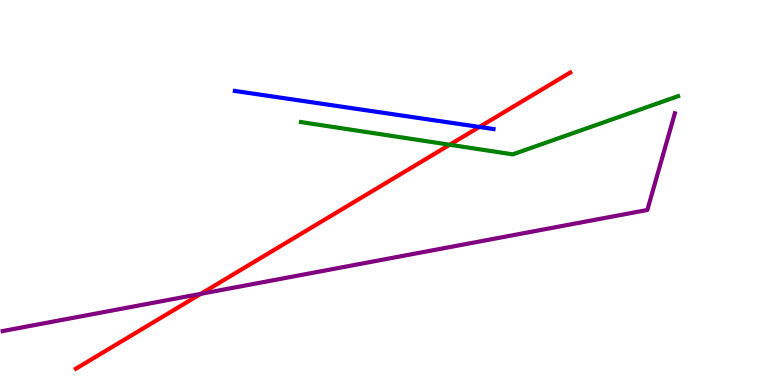[{'lines': ['blue', 'red'], 'intersections': [{'x': 6.19, 'y': 6.7}]}, {'lines': ['green', 'red'], 'intersections': [{'x': 5.8, 'y': 6.24}]}, {'lines': ['purple', 'red'], 'intersections': [{'x': 2.59, 'y': 2.37}]}, {'lines': ['blue', 'green'], 'intersections': []}, {'lines': ['blue', 'purple'], 'intersections': []}, {'lines': ['green', 'purple'], 'intersections': []}]